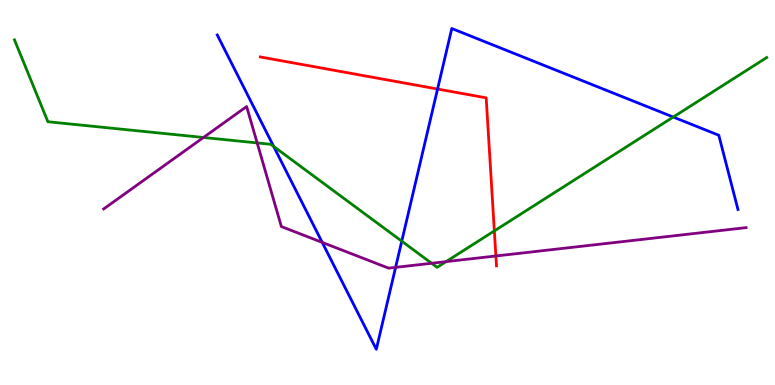[{'lines': ['blue', 'red'], 'intersections': [{'x': 5.65, 'y': 7.69}]}, {'lines': ['green', 'red'], 'intersections': [{'x': 6.38, 'y': 4.0}]}, {'lines': ['purple', 'red'], 'intersections': [{'x': 6.4, 'y': 3.35}]}, {'lines': ['blue', 'green'], 'intersections': [{'x': 3.53, 'y': 6.2}, {'x': 5.18, 'y': 3.74}, {'x': 8.69, 'y': 6.96}]}, {'lines': ['blue', 'purple'], 'intersections': [{'x': 4.16, 'y': 3.7}, {'x': 5.1, 'y': 3.06}]}, {'lines': ['green', 'purple'], 'intersections': [{'x': 2.63, 'y': 6.43}, {'x': 3.32, 'y': 6.29}, {'x': 5.57, 'y': 3.16}, {'x': 5.76, 'y': 3.2}]}]